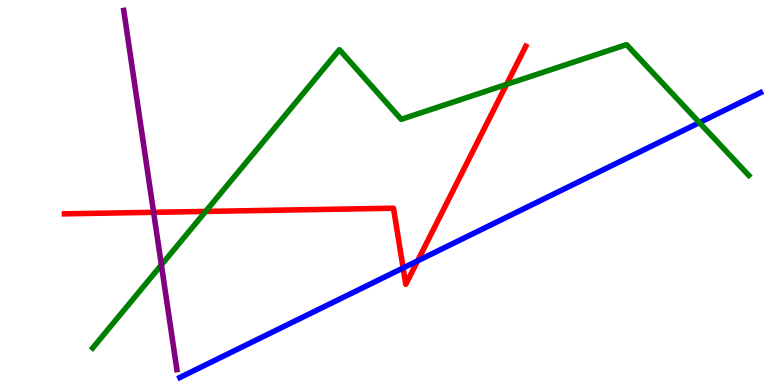[{'lines': ['blue', 'red'], 'intersections': [{'x': 5.2, 'y': 3.04}, {'x': 5.39, 'y': 3.22}]}, {'lines': ['green', 'red'], 'intersections': [{'x': 2.65, 'y': 4.51}, {'x': 6.54, 'y': 7.81}]}, {'lines': ['purple', 'red'], 'intersections': [{'x': 1.98, 'y': 4.49}]}, {'lines': ['blue', 'green'], 'intersections': [{'x': 9.02, 'y': 6.82}]}, {'lines': ['blue', 'purple'], 'intersections': []}, {'lines': ['green', 'purple'], 'intersections': [{'x': 2.08, 'y': 3.12}]}]